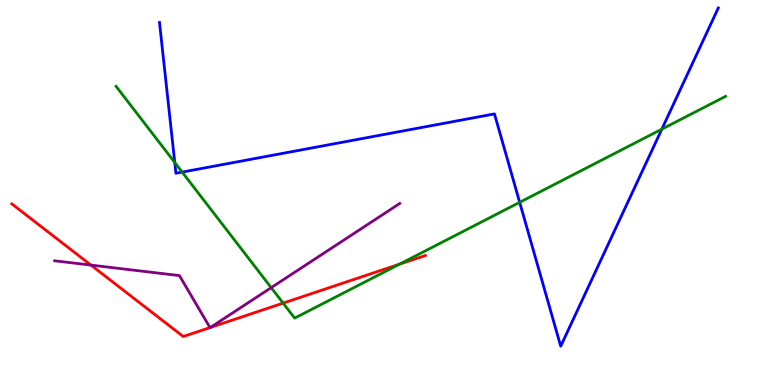[{'lines': ['blue', 'red'], 'intersections': []}, {'lines': ['green', 'red'], 'intersections': [{'x': 3.65, 'y': 2.13}, {'x': 5.15, 'y': 3.14}]}, {'lines': ['purple', 'red'], 'intersections': [{'x': 1.17, 'y': 3.11}, {'x': 2.71, 'y': 1.49}, {'x': 2.72, 'y': 1.5}]}, {'lines': ['blue', 'green'], 'intersections': [{'x': 2.25, 'y': 5.78}, {'x': 2.35, 'y': 5.53}, {'x': 6.71, 'y': 4.74}, {'x': 8.54, 'y': 6.65}]}, {'lines': ['blue', 'purple'], 'intersections': []}, {'lines': ['green', 'purple'], 'intersections': [{'x': 3.5, 'y': 2.53}]}]